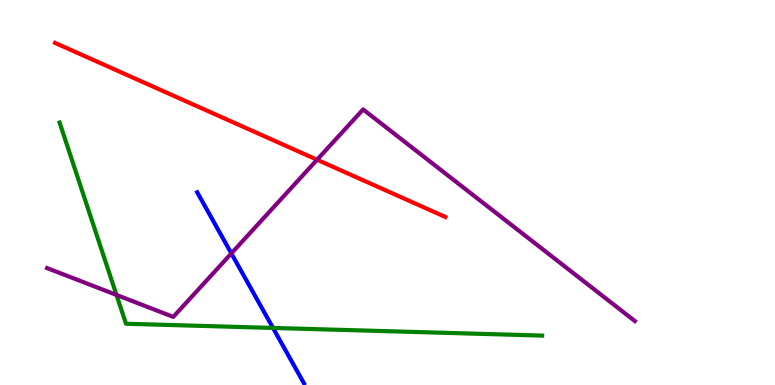[{'lines': ['blue', 'red'], 'intersections': []}, {'lines': ['green', 'red'], 'intersections': []}, {'lines': ['purple', 'red'], 'intersections': [{'x': 4.09, 'y': 5.85}]}, {'lines': ['blue', 'green'], 'intersections': [{'x': 3.52, 'y': 1.48}]}, {'lines': ['blue', 'purple'], 'intersections': [{'x': 2.99, 'y': 3.42}]}, {'lines': ['green', 'purple'], 'intersections': [{'x': 1.5, 'y': 2.34}]}]